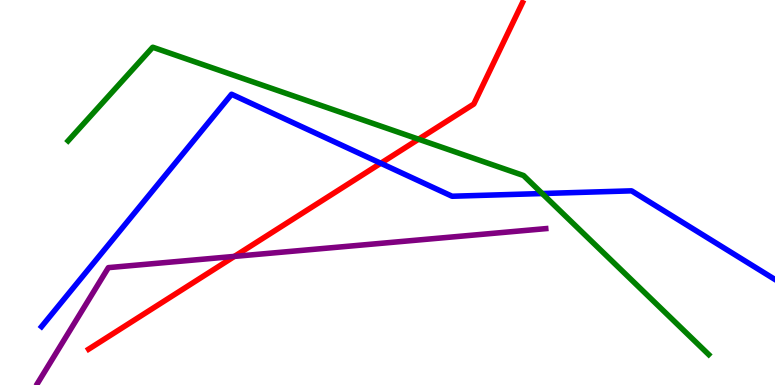[{'lines': ['blue', 'red'], 'intersections': [{'x': 4.91, 'y': 5.76}]}, {'lines': ['green', 'red'], 'intersections': [{'x': 5.4, 'y': 6.38}]}, {'lines': ['purple', 'red'], 'intersections': [{'x': 3.02, 'y': 3.34}]}, {'lines': ['blue', 'green'], 'intersections': [{'x': 7.0, 'y': 4.97}]}, {'lines': ['blue', 'purple'], 'intersections': []}, {'lines': ['green', 'purple'], 'intersections': []}]